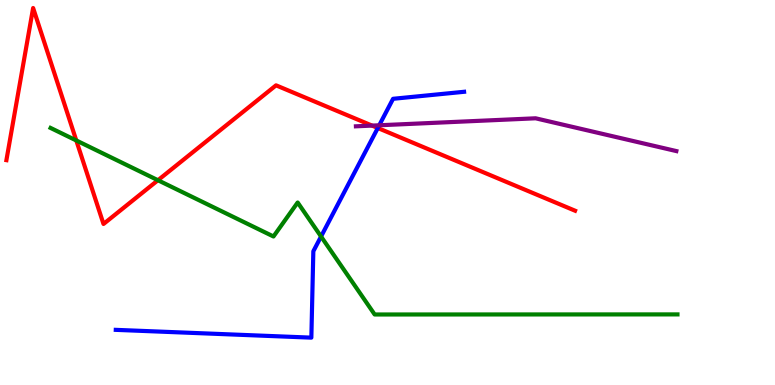[{'lines': ['blue', 'red'], 'intersections': [{'x': 4.87, 'y': 6.68}]}, {'lines': ['green', 'red'], 'intersections': [{'x': 0.984, 'y': 6.35}, {'x': 2.04, 'y': 5.32}]}, {'lines': ['purple', 'red'], 'intersections': [{'x': 4.8, 'y': 6.74}]}, {'lines': ['blue', 'green'], 'intersections': [{'x': 4.14, 'y': 3.86}]}, {'lines': ['blue', 'purple'], 'intersections': [{'x': 4.89, 'y': 6.75}]}, {'lines': ['green', 'purple'], 'intersections': []}]